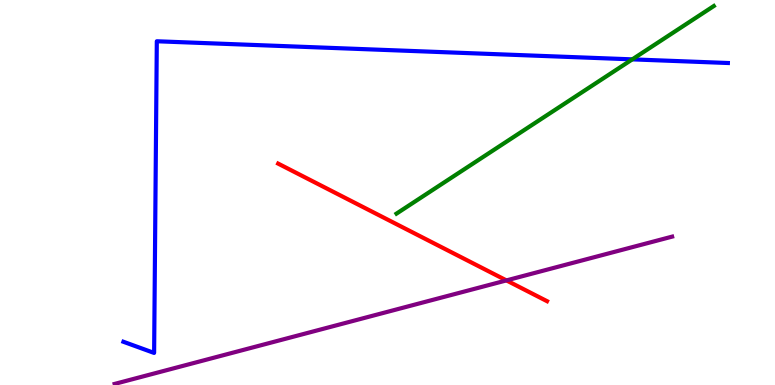[{'lines': ['blue', 'red'], 'intersections': []}, {'lines': ['green', 'red'], 'intersections': []}, {'lines': ['purple', 'red'], 'intersections': [{'x': 6.53, 'y': 2.72}]}, {'lines': ['blue', 'green'], 'intersections': [{'x': 8.16, 'y': 8.46}]}, {'lines': ['blue', 'purple'], 'intersections': []}, {'lines': ['green', 'purple'], 'intersections': []}]